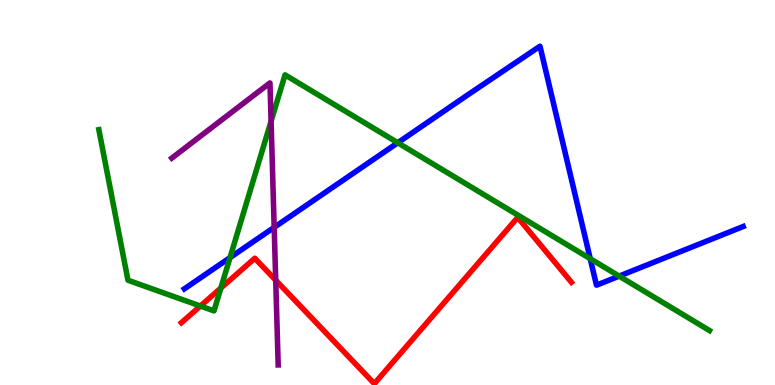[{'lines': ['blue', 'red'], 'intersections': []}, {'lines': ['green', 'red'], 'intersections': [{'x': 2.59, 'y': 2.05}, {'x': 2.85, 'y': 2.52}]}, {'lines': ['purple', 'red'], 'intersections': [{'x': 3.56, 'y': 2.72}]}, {'lines': ['blue', 'green'], 'intersections': [{'x': 2.97, 'y': 3.31}, {'x': 5.13, 'y': 6.29}, {'x': 7.62, 'y': 3.28}, {'x': 7.99, 'y': 2.83}]}, {'lines': ['blue', 'purple'], 'intersections': [{'x': 3.54, 'y': 4.09}]}, {'lines': ['green', 'purple'], 'intersections': [{'x': 3.5, 'y': 6.85}]}]